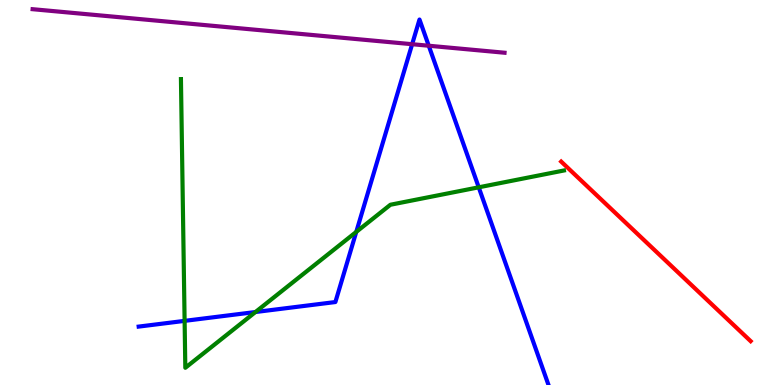[{'lines': ['blue', 'red'], 'intersections': []}, {'lines': ['green', 'red'], 'intersections': []}, {'lines': ['purple', 'red'], 'intersections': []}, {'lines': ['blue', 'green'], 'intersections': [{'x': 2.38, 'y': 1.67}, {'x': 3.3, 'y': 1.9}, {'x': 4.6, 'y': 3.98}, {'x': 6.18, 'y': 5.13}]}, {'lines': ['blue', 'purple'], 'intersections': [{'x': 5.32, 'y': 8.85}, {'x': 5.53, 'y': 8.81}]}, {'lines': ['green', 'purple'], 'intersections': []}]